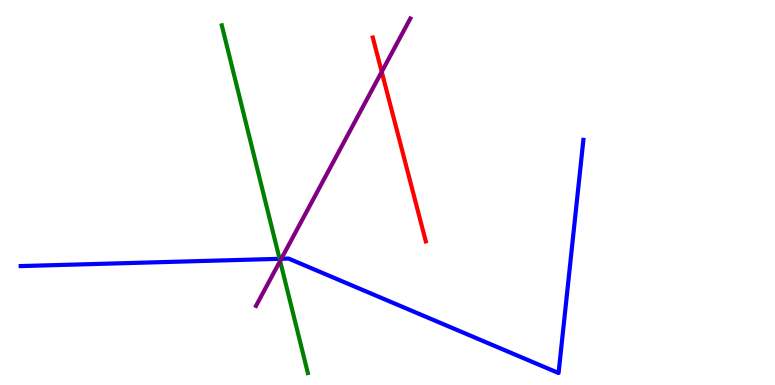[{'lines': ['blue', 'red'], 'intersections': []}, {'lines': ['green', 'red'], 'intersections': []}, {'lines': ['purple', 'red'], 'intersections': [{'x': 4.93, 'y': 8.13}]}, {'lines': ['blue', 'green'], 'intersections': [{'x': 3.61, 'y': 3.28}]}, {'lines': ['blue', 'purple'], 'intersections': [{'x': 3.63, 'y': 3.28}]}, {'lines': ['green', 'purple'], 'intersections': [{'x': 3.61, 'y': 3.22}]}]